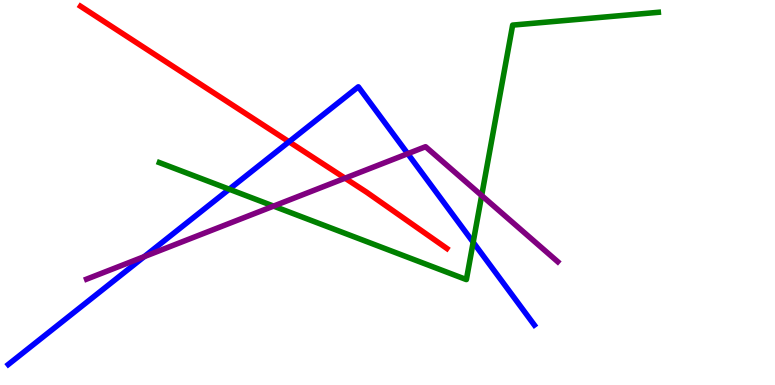[{'lines': ['blue', 'red'], 'intersections': [{'x': 3.73, 'y': 6.32}]}, {'lines': ['green', 'red'], 'intersections': []}, {'lines': ['purple', 'red'], 'intersections': [{'x': 4.45, 'y': 5.37}]}, {'lines': ['blue', 'green'], 'intersections': [{'x': 2.96, 'y': 5.09}, {'x': 6.11, 'y': 3.71}]}, {'lines': ['blue', 'purple'], 'intersections': [{'x': 1.86, 'y': 3.33}, {'x': 5.26, 'y': 6.01}]}, {'lines': ['green', 'purple'], 'intersections': [{'x': 3.53, 'y': 4.65}, {'x': 6.22, 'y': 4.92}]}]